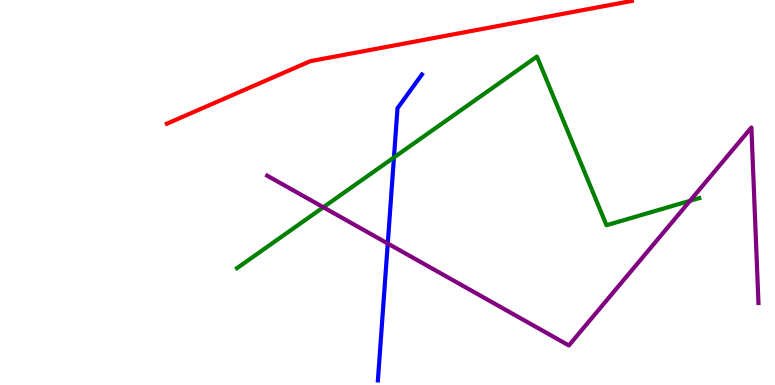[{'lines': ['blue', 'red'], 'intersections': []}, {'lines': ['green', 'red'], 'intersections': []}, {'lines': ['purple', 'red'], 'intersections': []}, {'lines': ['blue', 'green'], 'intersections': [{'x': 5.08, 'y': 5.91}]}, {'lines': ['blue', 'purple'], 'intersections': [{'x': 5.0, 'y': 3.67}]}, {'lines': ['green', 'purple'], 'intersections': [{'x': 4.17, 'y': 4.62}, {'x': 8.9, 'y': 4.78}]}]